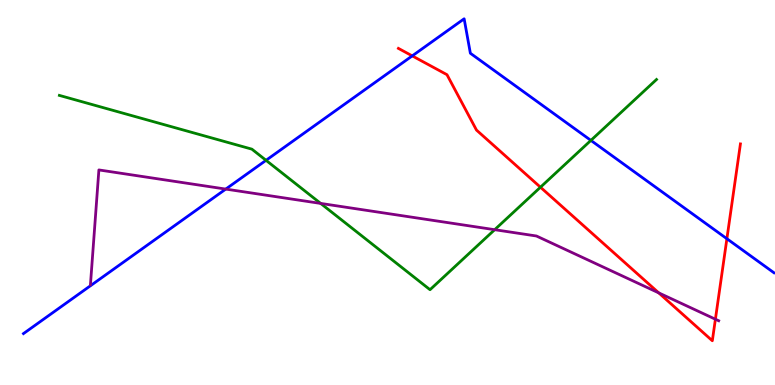[{'lines': ['blue', 'red'], 'intersections': [{'x': 5.32, 'y': 8.55}, {'x': 9.38, 'y': 3.8}]}, {'lines': ['green', 'red'], 'intersections': [{'x': 6.97, 'y': 5.14}]}, {'lines': ['purple', 'red'], 'intersections': [{'x': 8.5, 'y': 2.39}, {'x': 9.23, 'y': 1.71}]}, {'lines': ['blue', 'green'], 'intersections': [{'x': 3.43, 'y': 5.84}, {'x': 7.62, 'y': 6.35}]}, {'lines': ['blue', 'purple'], 'intersections': [{'x': 2.91, 'y': 5.09}]}, {'lines': ['green', 'purple'], 'intersections': [{'x': 4.14, 'y': 4.72}, {'x': 6.38, 'y': 4.03}]}]